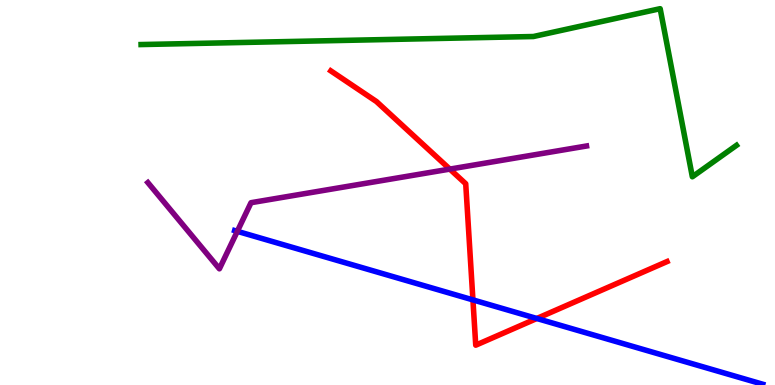[{'lines': ['blue', 'red'], 'intersections': [{'x': 6.1, 'y': 2.21}, {'x': 6.93, 'y': 1.73}]}, {'lines': ['green', 'red'], 'intersections': []}, {'lines': ['purple', 'red'], 'intersections': [{'x': 5.8, 'y': 5.61}]}, {'lines': ['blue', 'green'], 'intersections': []}, {'lines': ['blue', 'purple'], 'intersections': [{'x': 3.06, 'y': 3.99}]}, {'lines': ['green', 'purple'], 'intersections': []}]